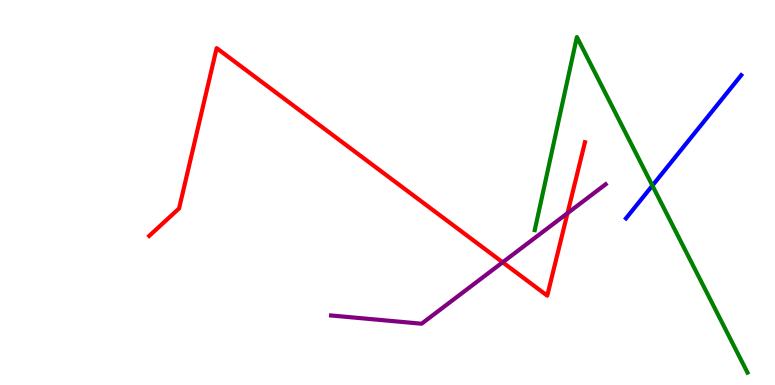[{'lines': ['blue', 'red'], 'intersections': []}, {'lines': ['green', 'red'], 'intersections': []}, {'lines': ['purple', 'red'], 'intersections': [{'x': 6.49, 'y': 3.19}, {'x': 7.32, 'y': 4.46}]}, {'lines': ['blue', 'green'], 'intersections': [{'x': 8.42, 'y': 5.18}]}, {'lines': ['blue', 'purple'], 'intersections': []}, {'lines': ['green', 'purple'], 'intersections': []}]